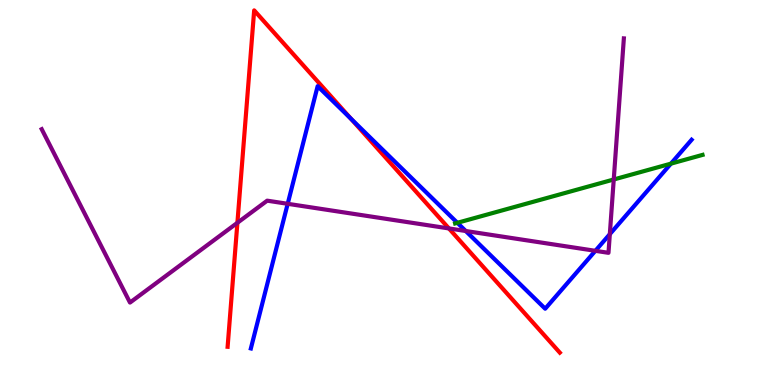[{'lines': ['blue', 'red'], 'intersections': [{'x': 4.53, 'y': 6.92}]}, {'lines': ['green', 'red'], 'intersections': []}, {'lines': ['purple', 'red'], 'intersections': [{'x': 3.06, 'y': 4.21}, {'x': 5.79, 'y': 4.07}]}, {'lines': ['blue', 'green'], 'intersections': [{'x': 5.9, 'y': 4.21}, {'x': 8.66, 'y': 5.75}]}, {'lines': ['blue', 'purple'], 'intersections': [{'x': 3.71, 'y': 4.71}, {'x': 6.01, 'y': 4.0}, {'x': 7.68, 'y': 3.49}, {'x': 7.87, 'y': 3.92}]}, {'lines': ['green', 'purple'], 'intersections': [{'x': 7.92, 'y': 5.34}]}]